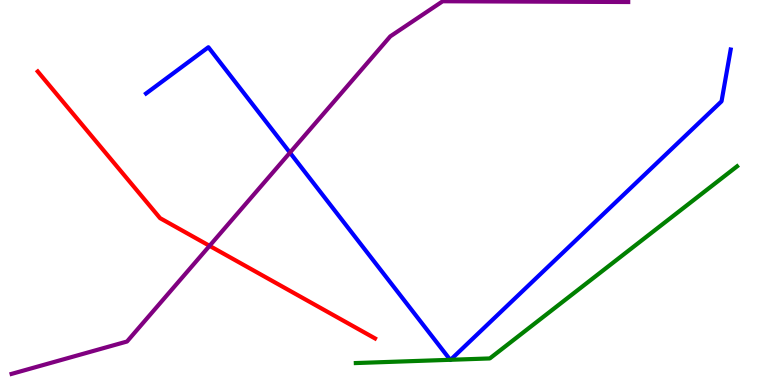[{'lines': ['blue', 'red'], 'intersections': []}, {'lines': ['green', 'red'], 'intersections': []}, {'lines': ['purple', 'red'], 'intersections': [{'x': 2.7, 'y': 3.61}]}, {'lines': ['blue', 'green'], 'intersections': [{'x': 5.81, 'y': 0.654}, {'x': 5.81, 'y': 0.655}]}, {'lines': ['blue', 'purple'], 'intersections': [{'x': 3.74, 'y': 6.03}]}, {'lines': ['green', 'purple'], 'intersections': []}]